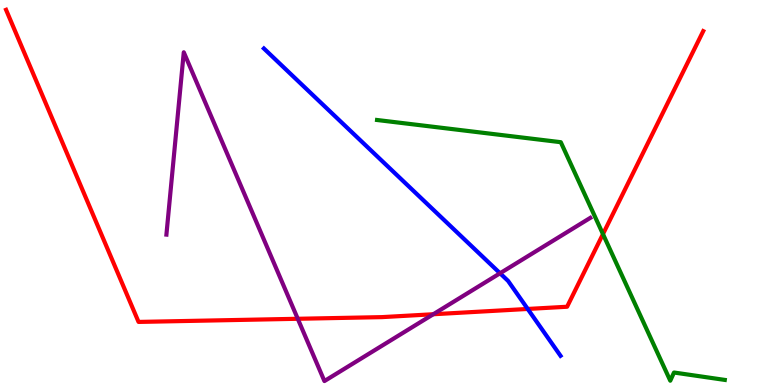[{'lines': ['blue', 'red'], 'intersections': [{'x': 6.81, 'y': 1.98}]}, {'lines': ['green', 'red'], 'intersections': [{'x': 7.78, 'y': 3.92}]}, {'lines': ['purple', 'red'], 'intersections': [{'x': 3.84, 'y': 1.72}, {'x': 5.59, 'y': 1.84}]}, {'lines': ['blue', 'green'], 'intersections': []}, {'lines': ['blue', 'purple'], 'intersections': [{'x': 6.45, 'y': 2.9}]}, {'lines': ['green', 'purple'], 'intersections': []}]